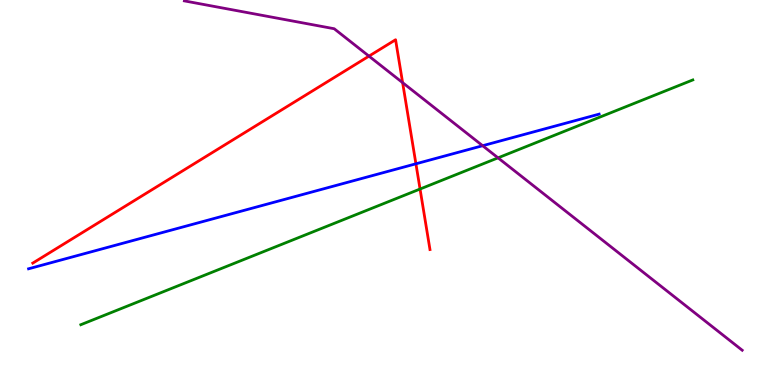[{'lines': ['blue', 'red'], 'intersections': [{'x': 5.37, 'y': 5.75}]}, {'lines': ['green', 'red'], 'intersections': [{'x': 5.42, 'y': 5.09}]}, {'lines': ['purple', 'red'], 'intersections': [{'x': 4.76, 'y': 8.54}, {'x': 5.2, 'y': 7.85}]}, {'lines': ['blue', 'green'], 'intersections': []}, {'lines': ['blue', 'purple'], 'intersections': [{'x': 6.23, 'y': 6.22}]}, {'lines': ['green', 'purple'], 'intersections': [{'x': 6.43, 'y': 5.9}]}]